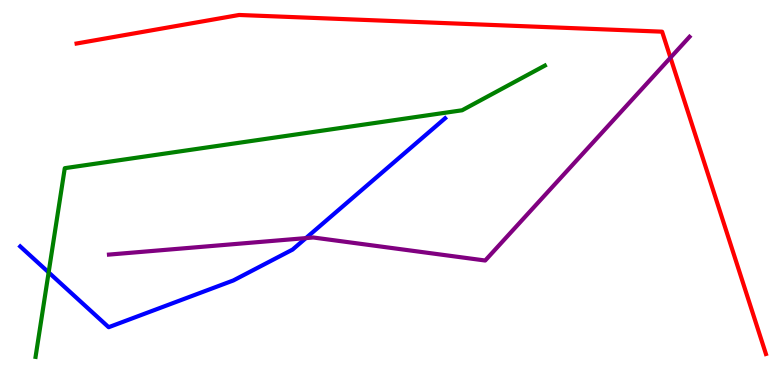[{'lines': ['blue', 'red'], 'intersections': []}, {'lines': ['green', 'red'], 'intersections': []}, {'lines': ['purple', 'red'], 'intersections': [{'x': 8.65, 'y': 8.5}]}, {'lines': ['blue', 'green'], 'intersections': [{'x': 0.628, 'y': 2.93}]}, {'lines': ['blue', 'purple'], 'intersections': [{'x': 3.95, 'y': 3.82}]}, {'lines': ['green', 'purple'], 'intersections': []}]